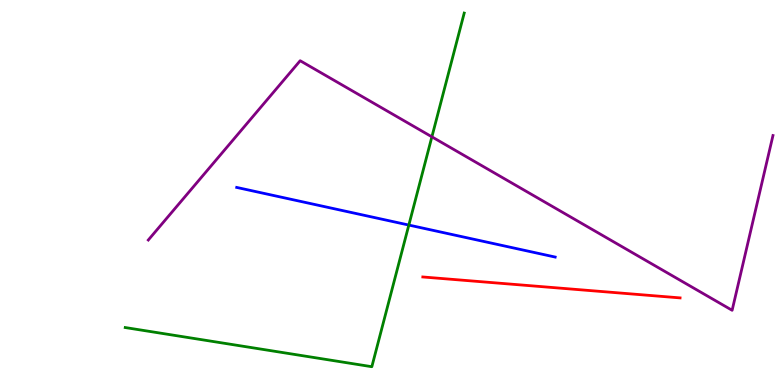[{'lines': ['blue', 'red'], 'intersections': []}, {'lines': ['green', 'red'], 'intersections': []}, {'lines': ['purple', 'red'], 'intersections': []}, {'lines': ['blue', 'green'], 'intersections': [{'x': 5.28, 'y': 4.15}]}, {'lines': ['blue', 'purple'], 'intersections': []}, {'lines': ['green', 'purple'], 'intersections': [{'x': 5.57, 'y': 6.45}]}]